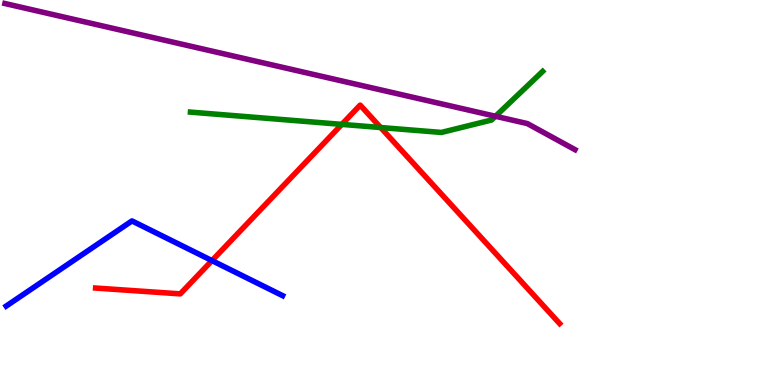[{'lines': ['blue', 'red'], 'intersections': [{'x': 2.74, 'y': 3.23}]}, {'lines': ['green', 'red'], 'intersections': [{'x': 4.41, 'y': 6.77}, {'x': 4.91, 'y': 6.69}]}, {'lines': ['purple', 'red'], 'intersections': []}, {'lines': ['blue', 'green'], 'intersections': []}, {'lines': ['blue', 'purple'], 'intersections': []}, {'lines': ['green', 'purple'], 'intersections': [{'x': 6.39, 'y': 6.98}]}]